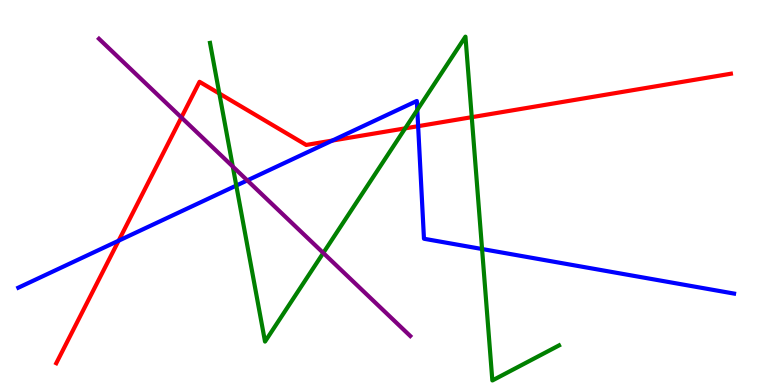[{'lines': ['blue', 'red'], 'intersections': [{'x': 1.53, 'y': 3.75}, {'x': 4.29, 'y': 6.35}, {'x': 5.4, 'y': 6.72}]}, {'lines': ['green', 'red'], 'intersections': [{'x': 2.83, 'y': 7.57}, {'x': 5.23, 'y': 6.67}, {'x': 6.09, 'y': 6.96}]}, {'lines': ['purple', 'red'], 'intersections': [{'x': 2.34, 'y': 6.95}]}, {'lines': ['blue', 'green'], 'intersections': [{'x': 3.05, 'y': 5.18}, {'x': 5.38, 'y': 7.14}, {'x': 6.22, 'y': 3.53}]}, {'lines': ['blue', 'purple'], 'intersections': [{'x': 3.19, 'y': 5.31}]}, {'lines': ['green', 'purple'], 'intersections': [{'x': 3.0, 'y': 5.67}, {'x': 4.17, 'y': 3.43}]}]